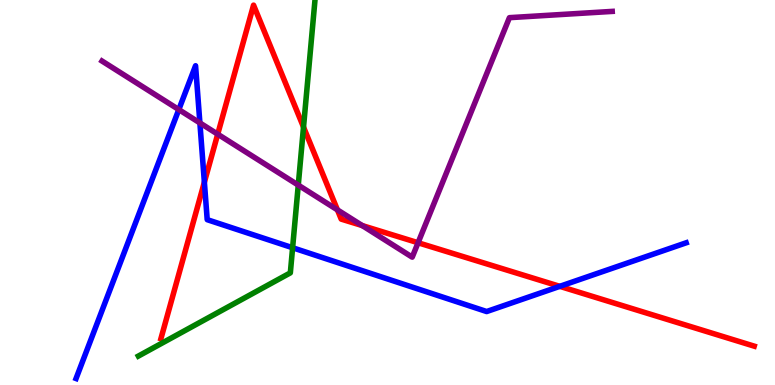[{'lines': ['blue', 'red'], 'intersections': [{'x': 2.64, 'y': 5.27}, {'x': 7.22, 'y': 2.56}]}, {'lines': ['green', 'red'], 'intersections': [{'x': 3.92, 'y': 6.7}]}, {'lines': ['purple', 'red'], 'intersections': [{'x': 2.81, 'y': 6.51}, {'x': 4.35, 'y': 4.55}, {'x': 4.67, 'y': 4.14}, {'x': 5.39, 'y': 3.69}]}, {'lines': ['blue', 'green'], 'intersections': [{'x': 3.78, 'y': 3.57}]}, {'lines': ['blue', 'purple'], 'intersections': [{'x': 2.31, 'y': 7.15}, {'x': 2.58, 'y': 6.81}]}, {'lines': ['green', 'purple'], 'intersections': [{'x': 3.85, 'y': 5.19}]}]